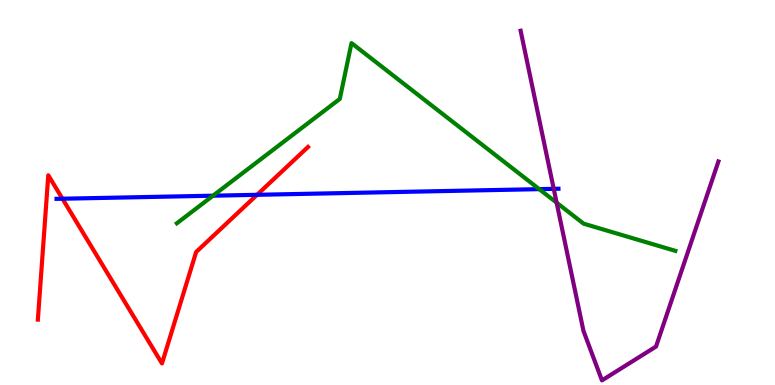[{'lines': ['blue', 'red'], 'intersections': [{'x': 0.806, 'y': 4.84}, {'x': 3.32, 'y': 4.94}]}, {'lines': ['green', 'red'], 'intersections': []}, {'lines': ['purple', 'red'], 'intersections': []}, {'lines': ['blue', 'green'], 'intersections': [{'x': 2.75, 'y': 4.92}, {'x': 6.96, 'y': 5.09}]}, {'lines': ['blue', 'purple'], 'intersections': [{'x': 7.14, 'y': 5.09}]}, {'lines': ['green', 'purple'], 'intersections': [{'x': 7.18, 'y': 4.74}]}]